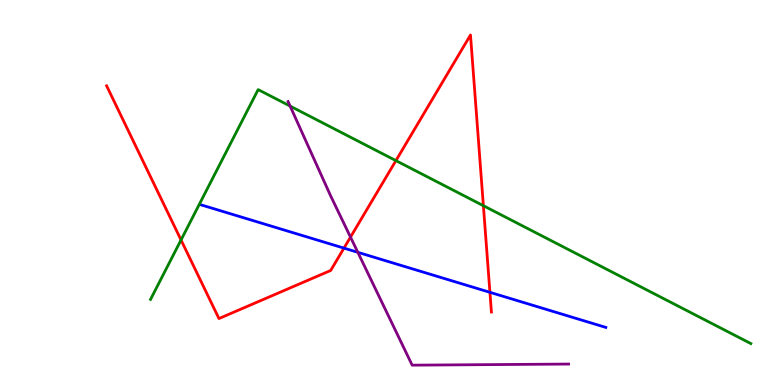[{'lines': ['blue', 'red'], 'intersections': [{'x': 4.44, 'y': 3.56}, {'x': 6.32, 'y': 2.41}]}, {'lines': ['green', 'red'], 'intersections': [{'x': 2.34, 'y': 3.77}, {'x': 5.11, 'y': 5.83}, {'x': 6.24, 'y': 4.66}]}, {'lines': ['purple', 'red'], 'intersections': [{'x': 4.52, 'y': 3.84}]}, {'lines': ['blue', 'green'], 'intersections': []}, {'lines': ['blue', 'purple'], 'intersections': [{'x': 4.62, 'y': 3.45}]}, {'lines': ['green', 'purple'], 'intersections': [{'x': 3.74, 'y': 7.24}]}]